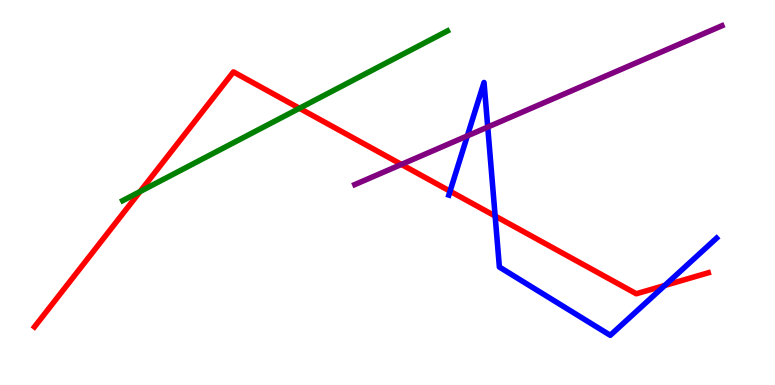[{'lines': ['blue', 'red'], 'intersections': [{'x': 5.81, 'y': 5.03}, {'x': 6.39, 'y': 4.39}, {'x': 8.58, 'y': 2.59}]}, {'lines': ['green', 'red'], 'intersections': [{'x': 1.81, 'y': 5.02}, {'x': 3.86, 'y': 7.19}]}, {'lines': ['purple', 'red'], 'intersections': [{'x': 5.18, 'y': 5.73}]}, {'lines': ['blue', 'green'], 'intersections': []}, {'lines': ['blue', 'purple'], 'intersections': [{'x': 6.03, 'y': 6.47}, {'x': 6.29, 'y': 6.7}]}, {'lines': ['green', 'purple'], 'intersections': []}]